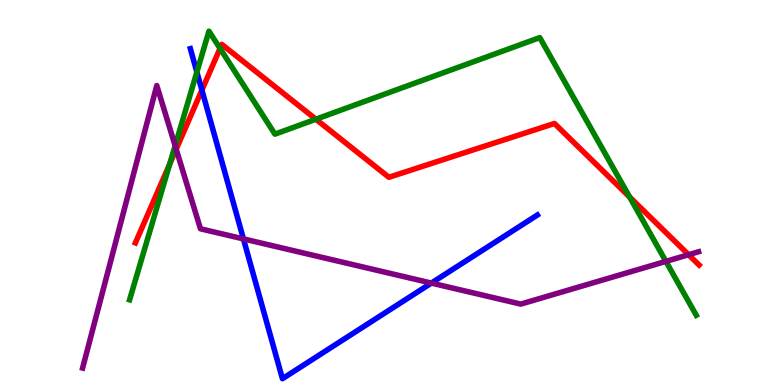[{'lines': ['blue', 'red'], 'intersections': [{'x': 2.61, 'y': 7.66}]}, {'lines': ['green', 'red'], 'intersections': [{'x': 2.19, 'y': 5.74}, {'x': 2.84, 'y': 8.74}, {'x': 4.08, 'y': 6.9}, {'x': 8.12, 'y': 4.88}]}, {'lines': ['purple', 'red'], 'intersections': [{'x': 2.27, 'y': 6.13}, {'x': 8.88, 'y': 3.38}]}, {'lines': ['blue', 'green'], 'intersections': [{'x': 2.54, 'y': 8.13}]}, {'lines': ['blue', 'purple'], 'intersections': [{'x': 3.14, 'y': 3.79}, {'x': 5.57, 'y': 2.65}]}, {'lines': ['green', 'purple'], 'intersections': [{'x': 2.26, 'y': 6.22}, {'x': 8.59, 'y': 3.21}]}]